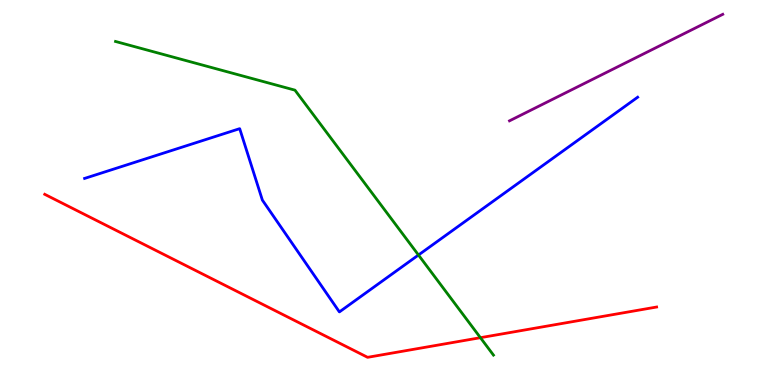[{'lines': ['blue', 'red'], 'intersections': []}, {'lines': ['green', 'red'], 'intersections': [{'x': 6.2, 'y': 1.23}]}, {'lines': ['purple', 'red'], 'intersections': []}, {'lines': ['blue', 'green'], 'intersections': [{'x': 5.4, 'y': 3.38}]}, {'lines': ['blue', 'purple'], 'intersections': []}, {'lines': ['green', 'purple'], 'intersections': []}]